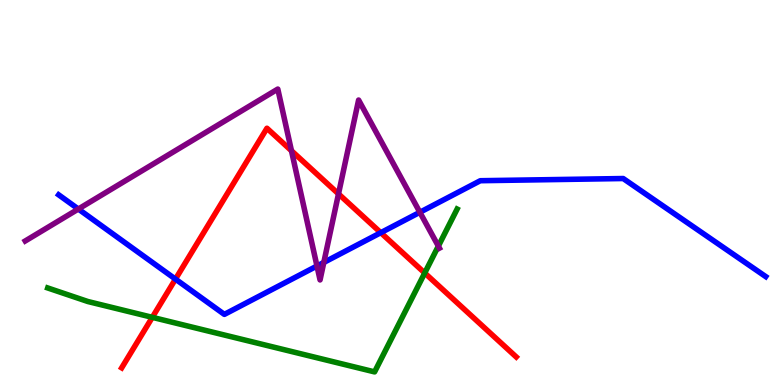[{'lines': ['blue', 'red'], 'intersections': [{'x': 2.26, 'y': 2.75}, {'x': 4.91, 'y': 3.96}]}, {'lines': ['green', 'red'], 'intersections': [{'x': 1.97, 'y': 1.76}, {'x': 5.48, 'y': 2.91}]}, {'lines': ['purple', 'red'], 'intersections': [{'x': 3.76, 'y': 6.08}, {'x': 4.37, 'y': 4.96}]}, {'lines': ['blue', 'green'], 'intersections': []}, {'lines': ['blue', 'purple'], 'intersections': [{'x': 1.01, 'y': 4.57}, {'x': 4.09, 'y': 3.09}, {'x': 4.18, 'y': 3.18}, {'x': 5.42, 'y': 4.49}]}, {'lines': ['green', 'purple'], 'intersections': [{'x': 5.66, 'y': 3.61}]}]